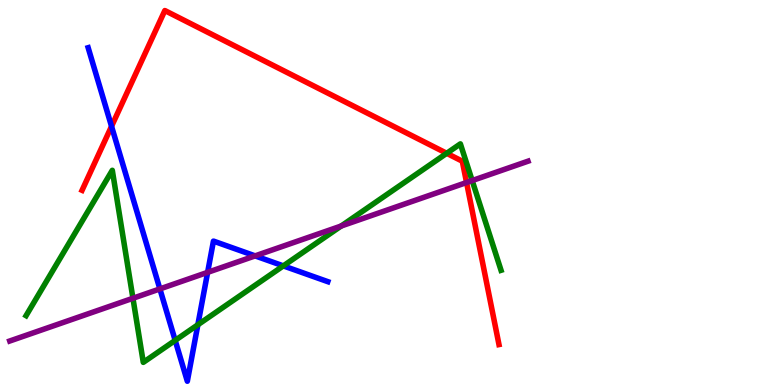[{'lines': ['blue', 'red'], 'intersections': [{'x': 1.44, 'y': 6.72}]}, {'lines': ['green', 'red'], 'intersections': [{'x': 5.76, 'y': 6.02}]}, {'lines': ['purple', 'red'], 'intersections': [{'x': 6.02, 'y': 5.26}]}, {'lines': ['blue', 'green'], 'intersections': [{'x': 2.26, 'y': 1.16}, {'x': 2.55, 'y': 1.56}, {'x': 3.66, 'y': 3.09}]}, {'lines': ['blue', 'purple'], 'intersections': [{'x': 2.06, 'y': 2.5}, {'x': 2.68, 'y': 2.93}, {'x': 3.29, 'y': 3.35}]}, {'lines': ['green', 'purple'], 'intersections': [{'x': 1.72, 'y': 2.25}, {'x': 4.4, 'y': 4.13}, {'x': 6.09, 'y': 5.31}]}]